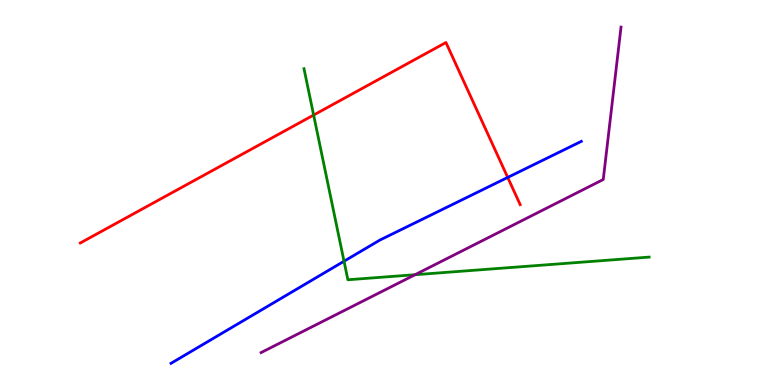[{'lines': ['blue', 'red'], 'intersections': [{'x': 6.55, 'y': 5.39}]}, {'lines': ['green', 'red'], 'intersections': [{'x': 4.05, 'y': 7.01}]}, {'lines': ['purple', 'red'], 'intersections': []}, {'lines': ['blue', 'green'], 'intersections': [{'x': 4.44, 'y': 3.21}]}, {'lines': ['blue', 'purple'], 'intersections': []}, {'lines': ['green', 'purple'], 'intersections': [{'x': 5.36, 'y': 2.86}]}]